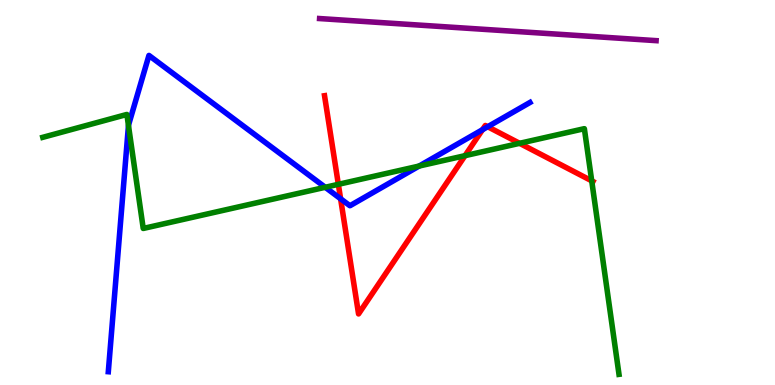[{'lines': ['blue', 'red'], 'intersections': [{'x': 4.39, 'y': 4.84}, {'x': 6.23, 'y': 6.63}, {'x': 6.29, 'y': 6.71}]}, {'lines': ['green', 'red'], 'intersections': [{'x': 4.37, 'y': 5.21}, {'x': 6.0, 'y': 5.96}, {'x': 6.7, 'y': 6.28}, {'x': 7.64, 'y': 5.3}]}, {'lines': ['purple', 'red'], 'intersections': []}, {'lines': ['blue', 'green'], 'intersections': [{'x': 1.66, 'y': 6.74}, {'x': 4.2, 'y': 5.14}, {'x': 5.41, 'y': 5.69}]}, {'lines': ['blue', 'purple'], 'intersections': []}, {'lines': ['green', 'purple'], 'intersections': []}]